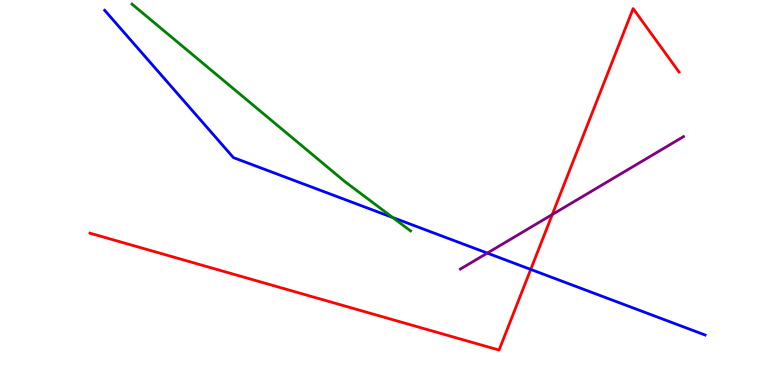[{'lines': ['blue', 'red'], 'intersections': [{'x': 6.85, 'y': 3.0}]}, {'lines': ['green', 'red'], 'intersections': []}, {'lines': ['purple', 'red'], 'intersections': [{'x': 7.13, 'y': 4.43}]}, {'lines': ['blue', 'green'], 'intersections': [{'x': 5.07, 'y': 4.35}]}, {'lines': ['blue', 'purple'], 'intersections': [{'x': 6.29, 'y': 3.43}]}, {'lines': ['green', 'purple'], 'intersections': []}]